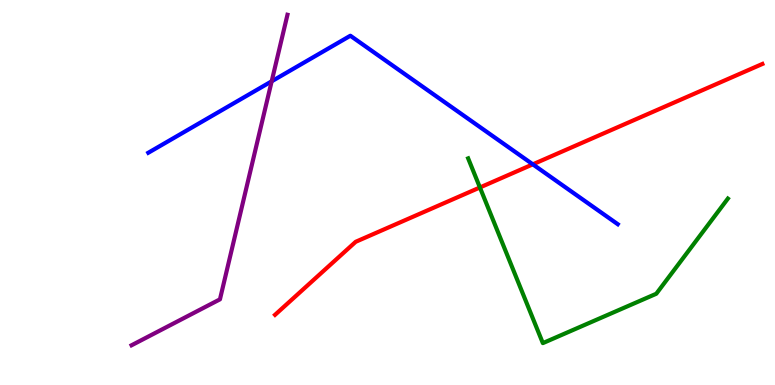[{'lines': ['blue', 'red'], 'intersections': [{'x': 6.88, 'y': 5.73}]}, {'lines': ['green', 'red'], 'intersections': [{'x': 6.19, 'y': 5.13}]}, {'lines': ['purple', 'red'], 'intersections': []}, {'lines': ['blue', 'green'], 'intersections': []}, {'lines': ['blue', 'purple'], 'intersections': [{'x': 3.51, 'y': 7.89}]}, {'lines': ['green', 'purple'], 'intersections': []}]